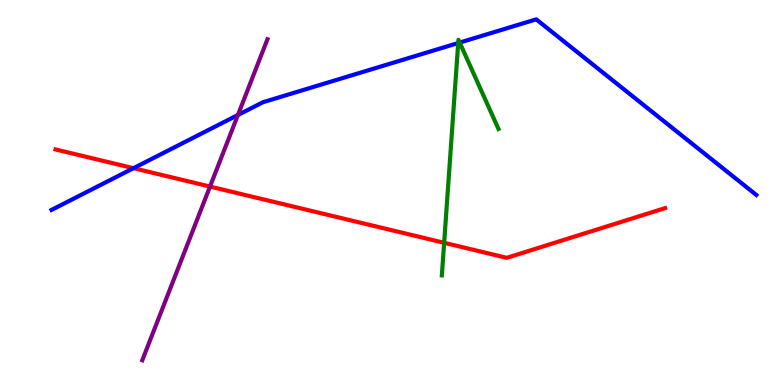[{'lines': ['blue', 'red'], 'intersections': [{'x': 1.72, 'y': 5.63}]}, {'lines': ['green', 'red'], 'intersections': [{'x': 5.73, 'y': 3.69}]}, {'lines': ['purple', 'red'], 'intersections': [{'x': 2.71, 'y': 5.15}]}, {'lines': ['blue', 'green'], 'intersections': [{'x': 5.91, 'y': 8.88}, {'x': 5.93, 'y': 8.89}]}, {'lines': ['blue', 'purple'], 'intersections': [{'x': 3.07, 'y': 7.01}]}, {'lines': ['green', 'purple'], 'intersections': []}]